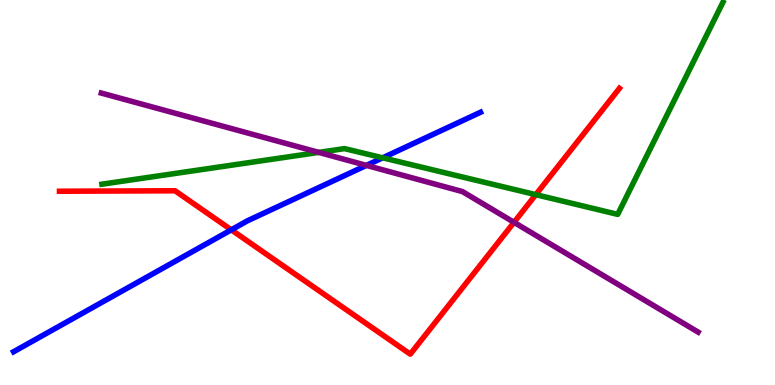[{'lines': ['blue', 'red'], 'intersections': [{'x': 2.98, 'y': 4.03}]}, {'lines': ['green', 'red'], 'intersections': [{'x': 6.91, 'y': 4.94}]}, {'lines': ['purple', 'red'], 'intersections': [{'x': 6.63, 'y': 4.23}]}, {'lines': ['blue', 'green'], 'intersections': [{'x': 4.94, 'y': 5.9}]}, {'lines': ['blue', 'purple'], 'intersections': [{'x': 4.73, 'y': 5.7}]}, {'lines': ['green', 'purple'], 'intersections': [{'x': 4.11, 'y': 6.04}]}]